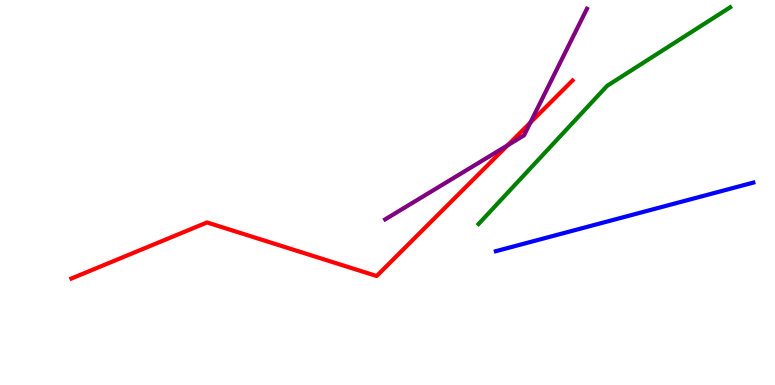[{'lines': ['blue', 'red'], 'intersections': []}, {'lines': ['green', 'red'], 'intersections': []}, {'lines': ['purple', 'red'], 'intersections': [{'x': 6.55, 'y': 6.23}, {'x': 6.84, 'y': 6.82}]}, {'lines': ['blue', 'green'], 'intersections': []}, {'lines': ['blue', 'purple'], 'intersections': []}, {'lines': ['green', 'purple'], 'intersections': []}]